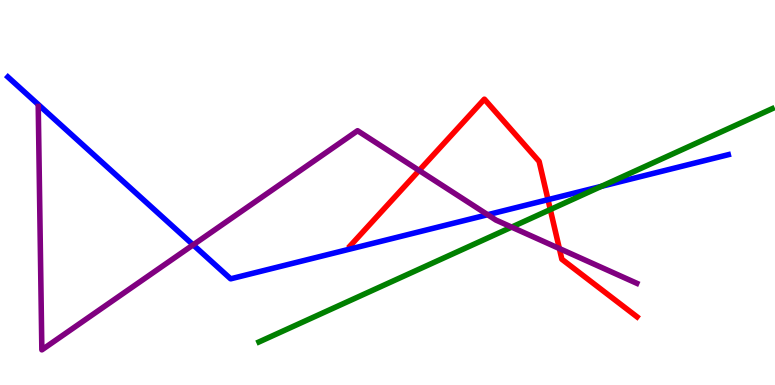[{'lines': ['blue', 'red'], 'intersections': [{'x': 7.07, 'y': 4.81}]}, {'lines': ['green', 'red'], 'intersections': [{'x': 7.1, 'y': 4.56}]}, {'lines': ['purple', 'red'], 'intersections': [{'x': 5.41, 'y': 5.57}, {'x': 7.22, 'y': 3.54}]}, {'lines': ['blue', 'green'], 'intersections': [{'x': 7.76, 'y': 5.16}]}, {'lines': ['blue', 'purple'], 'intersections': [{'x': 2.49, 'y': 3.64}, {'x': 6.29, 'y': 4.42}]}, {'lines': ['green', 'purple'], 'intersections': [{'x': 6.6, 'y': 4.1}]}]